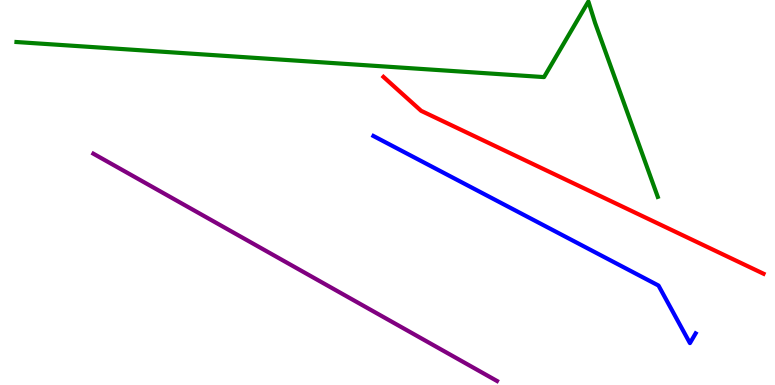[{'lines': ['blue', 'red'], 'intersections': []}, {'lines': ['green', 'red'], 'intersections': []}, {'lines': ['purple', 'red'], 'intersections': []}, {'lines': ['blue', 'green'], 'intersections': []}, {'lines': ['blue', 'purple'], 'intersections': []}, {'lines': ['green', 'purple'], 'intersections': []}]